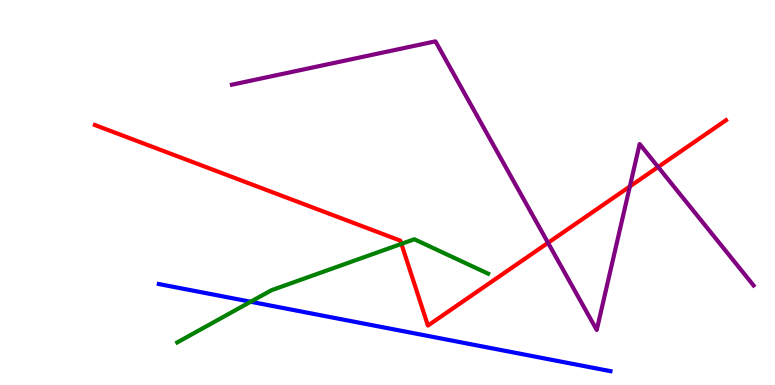[{'lines': ['blue', 'red'], 'intersections': []}, {'lines': ['green', 'red'], 'intersections': [{'x': 5.18, 'y': 3.67}]}, {'lines': ['purple', 'red'], 'intersections': [{'x': 7.07, 'y': 3.69}, {'x': 8.13, 'y': 5.16}, {'x': 8.49, 'y': 5.66}]}, {'lines': ['blue', 'green'], 'intersections': [{'x': 3.23, 'y': 2.16}]}, {'lines': ['blue', 'purple'], 'intersections': []}, {'lines': ['green', 'purple'], 'intersections': []}]